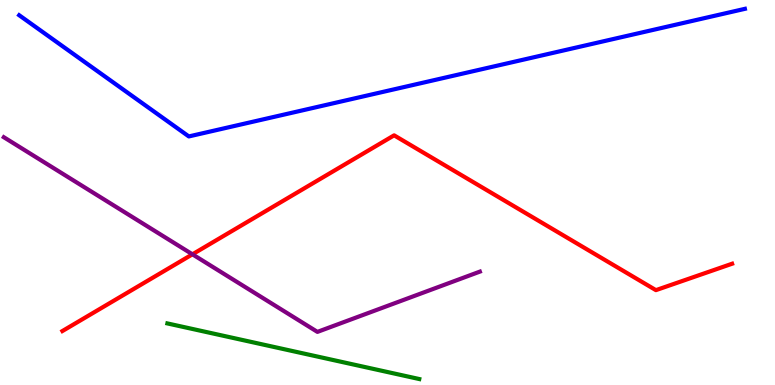[{'lines': ['blue', 'red'], 'intersections': []}, {'lines': ['green', 'red'], 'intersections': []}, {'lines': ['purple', 'red'], 'intersections': [{'x': 2.48, 'y': 3.39}]}, {'lines': ['blue', 'green'], 'intersections': []}, {'lines': ['blue', 'purple'], 'intersections': []}, {'lines': ['green', 'purple'], 'intersections': []}]